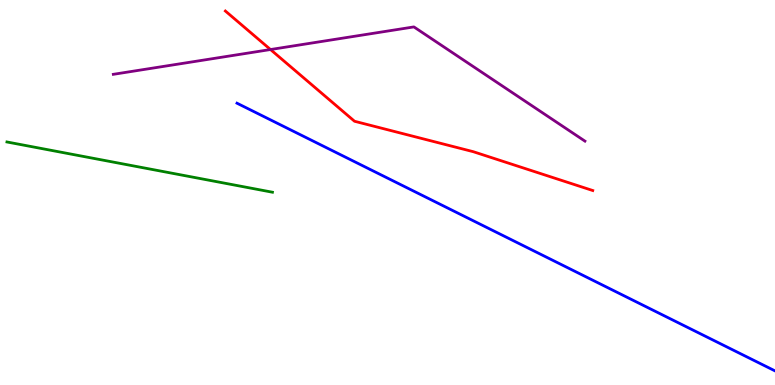[{'lines': ['blue', 'red'], 'intersections': []}, {'lines': ['green', 'red'], 'intersections': []}, {'lines': ['purple', 'red'], 'intersections': [{'x': 3.49, 'y': 8.71}]}, {'lines': ['blue', 'green'], 'intersections': []}, {'lines': ['blue', 'purple'], 'intersections': []}, {'lines': ['green', 'purple'], 'intersections': []}]